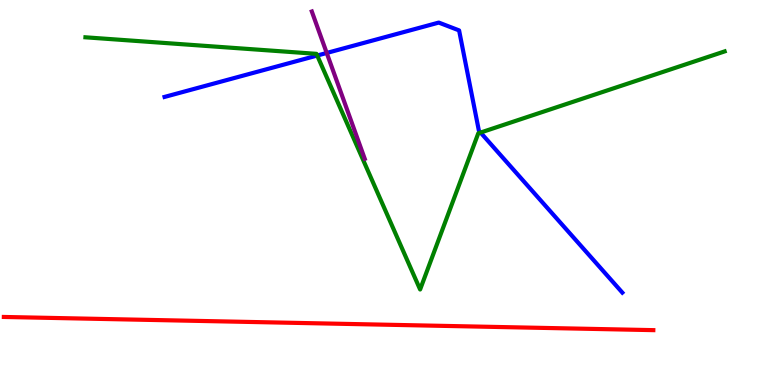[{'lines': ['blue', 'red'], 'intersections': []}, {'lines': ['green', 'red'], 'intersections': []}, {'lines': ['purple', 'red'], 'intersections': []}, {'lines': ['blue', 'green'], 'intersections': [{'x': 4.09, 'y': 8.56}, {'x': 6.2, 'y': 6.56}]}, {'lines': ['blue', 'purple'], 'intersections': [{'x': 4.22, 'y': 8.62}]}, {'lines': ['green', 'purple'], 'intersections': []}]